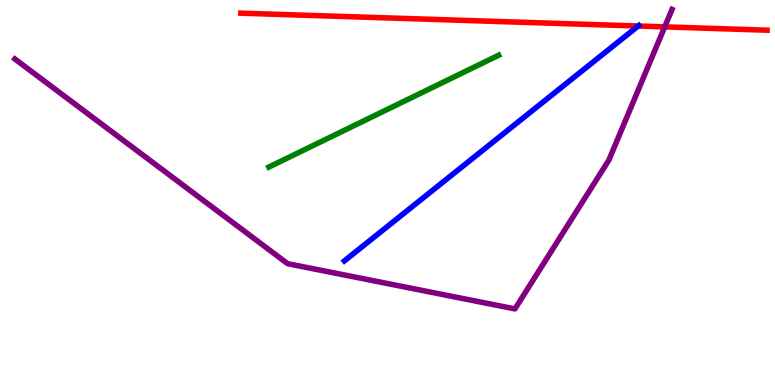[{'lines': ['blue', 'red'], 'intersections': [{'x': 8.23, 'y': 9.32}]}, {'lines': ['green', 'red'], 'intersections': []}, {'lines': ['purple', 'red'], 'intersections': [{'x': 8.58, 'y': 9.3}]}, {'lines': ['blue', 'green'], 'intersections': []}, {'lines': ['blue', 'purple'], 'intersections': []}, {'lines': ['green', 'purple'], 'intersections': []}]